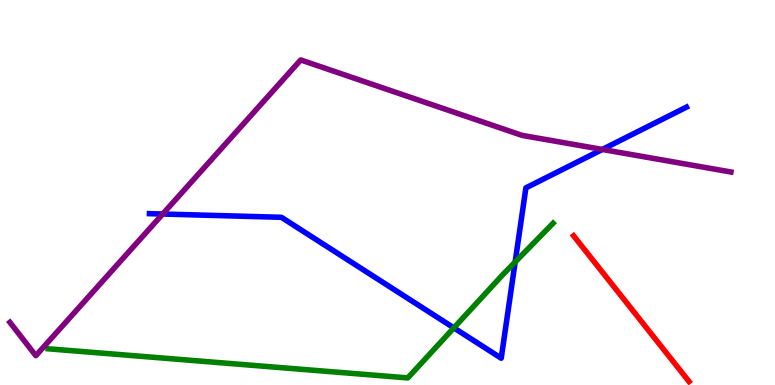[{'lines': ['blue', 'red'], 'intersections': []}, {'lines': ['green', 'red'], 'intersections': []}, {'lines': ['purple', 'red'], 'intersections': []}, {'lines': ['blue', 'green'], 'intersections': [{'x': 5.86, 'y': 1.48}, {'x': 6.65, 'y': 3.19}]}, {'lines': ['blue', 'purple'], 'intersections': [{'x': 2.1, 'y': 4.44}, {'x': 7.77, 'y': 6.12}]}, {'lines': ['green', 'purple'], 'intersections': []}]